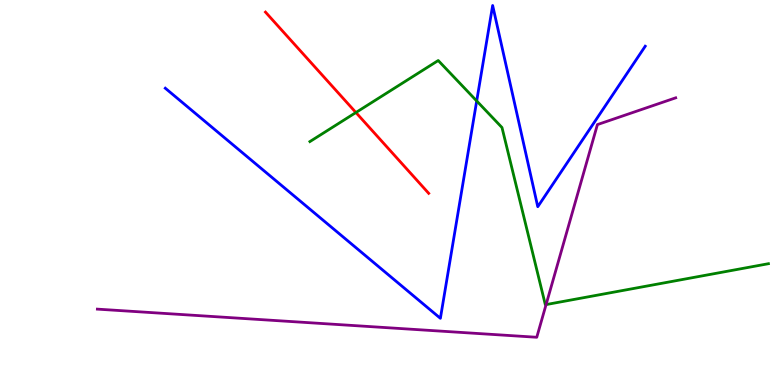[{'lines': ['blue', 'red'], 'intersections': []}, {'lines': ['green', 'red'], 'intersections': [{'x': 4.59, 'y': 7.08}]}, {'lines': ['purple', 'red'], 'intersections': []}, {'lines': ['blue', 'green'], 'intersections': [{'x': 6.15, 'y': 7.38}]}, {'lines': ['blue', 'purple'], 'intersections': []}, {'lines': ['green', 'purple'], 'intersections': [{'x': 7.05, 'y': 2.09}]}]